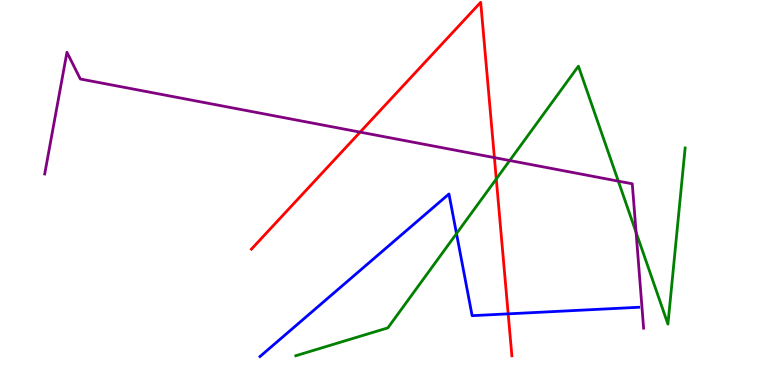[{'lines': ['blue', 'red'], 'intersections': [{'x': 6.56, 'y': 1.85}]}, {'lines': ['green', 'red'], 'intersections': [{'x': 6.4, 'y': 5.35}]}, {'lines': ['purple', 'red'], 'intersections': [{'x': 4.65, 'y': 6.57}, {'x': 6.38, 'y': 5.91}]}, {'lines': ['blue', 'green'], 'intersections': [{'x': 5.89, 'y': 3.93}]}, {'lines': ['blue', 'purple'], 'intersections': []}, {'lines': ['green', 'purple'], 'intersections': [{'x': 6.58, 'y': 5.83}, {'x': 7.98, 'y': 5.29}, {'x': 8.21, 'y': 3.97}]}]